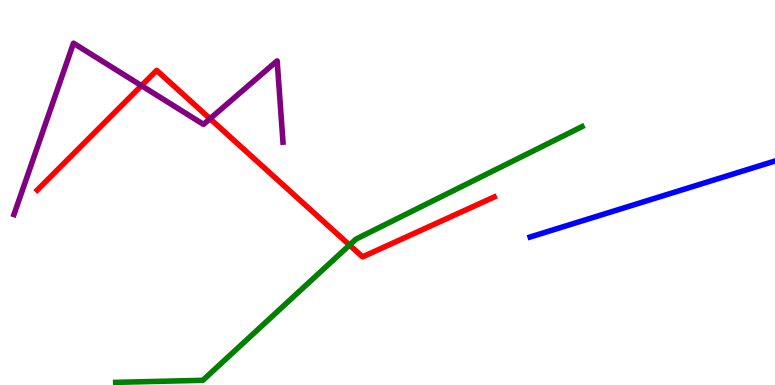[{'lines': ['blue', 'red'], 'intersections': []}, {'lines': ['green', 'red'], 'intersections': [{'x': 4.51, 'y': 3.63}]}, {'lines': ['purple', 'red'], 'intersections': [{'x': 1.83, 'y': 7.78}, {'x': 2.71, 'y': 6.92}]}, {'lines': ['blue', 'green'], 'intersections': []}, {'lines': ['blue', 'purple'], 'intersections': []}, {'lines': ['green', 'purple'], 'intersections': []}]